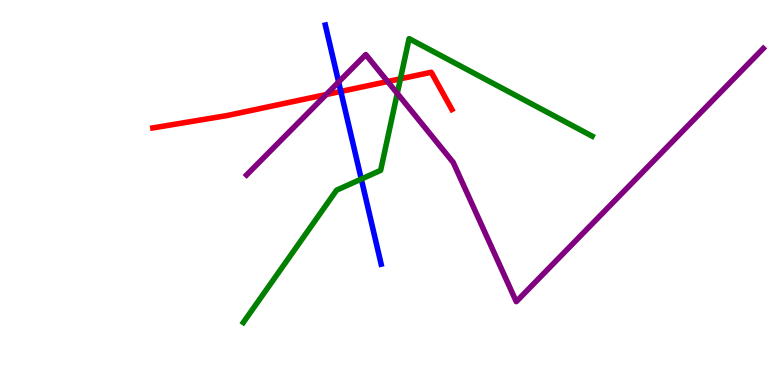[{'lines': ['blue', 'red'], 'intersections': [{'x': 4.4, 'y': 7.62}]}, {'lines': ['green', 'red'], 'intersections': [{'x': 5.17, 'y': 7.95}]}, {'lines': ['purple', 'red'], 'intersections': [{'x': 4.21, 'y': 7.54}, {'x': 5.0, 'y': 7.88}]}, {'lines': ['blue', 'green'], 'intersections': [{'x': 4.66, 'y': 5.35}]}, {'lines': ['blue', 'purple'], 'intersections': [{'x': 4.37, 'y': 7.87}]}, {'lines': ['green', 'purple'], 'intersections': [{'x': 5.13, 'y': 7.57}]}]